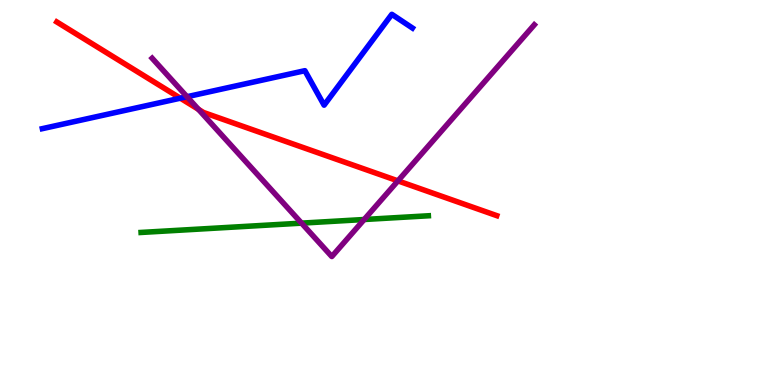[{'lines': ['blue', 'red'], 'intersections': [{'x': 2.33, 'y': 7.45}]}, {'lines': ['green', 'red'], 'intersections': []}, {'lines': ['purple', 'red'], 'intersections': [{'x': 2.56, 'y': 7.16}, {'x': 5.13, 'y': 5.3}]}, {'lines': ['blue', 'green'], 'intersections': []}, {'lines': ['blue', 'purple'], 'intersections': [{'x': 2.41, 'y': 7.49}]}, {'lines': ['green', 'purple'], 'intersections': [{'x': 3.89, 'y': 4.2}, {'x': 4.7, 'y': 4.3}]}]